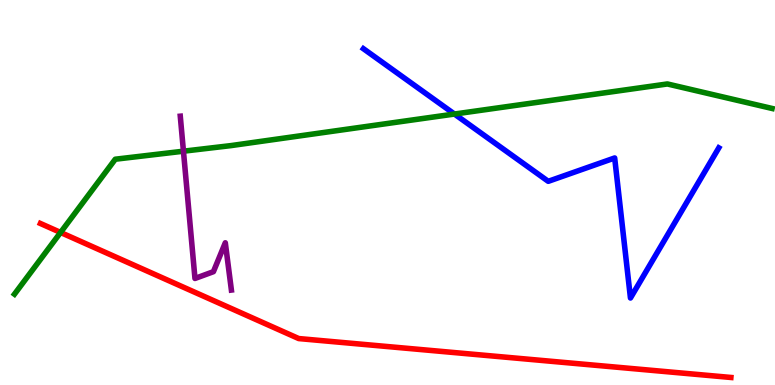[{'lines': ['blue', 'red'], 'intersections': []}, {'lines': ['green', 'red'], 'intersections': [{'x': 0.782, 'y': 3.96}]}, {'lines': ['purple', 'red'], 'intersections': []}, {'lines': ['blue', 'green'], 'intersections': [{'x': 5.86, 'y': 7.04}]}, {'lines': ['blue', 'purple'], 'intersections': []}, {'lines': ['green', 'purple'], 'intersections': [{'x': 2.37, 'y': 6.07}]}]